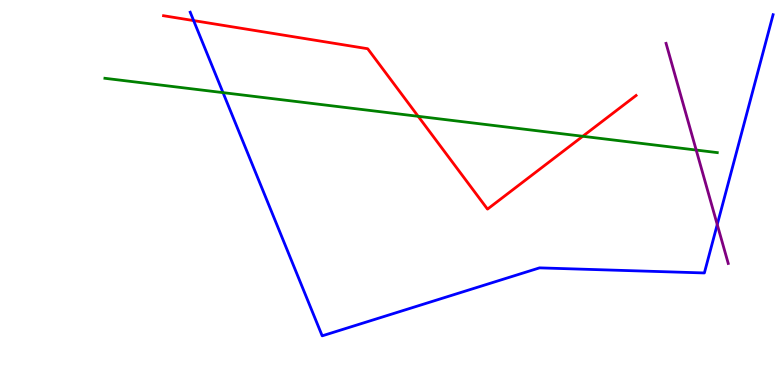[{'lines': ['blue', 'red'], 'intersections': [{'x': 2.5, 'y': 9.47}]}, {'lines': ['green', 'red'], 'intersections': [{'x': 5.4, 'y': 6.98}, {'x': 7.52, 'y': 6.46}]}, {'lines': ['purple', 'red'], 'intersections': []}, {'lines': ['blue', 'green'], 'intersections': [{'x': 2.88, 'y': 7.59}]}, {'lines': ['blue', 'purple'], 'intersections': [{'x': 9.25, 'y': 4.17}]}, {'lines': ['green', 'purple'], 'intersections': [{'x': 8.98, 'y': 6.1}]}]